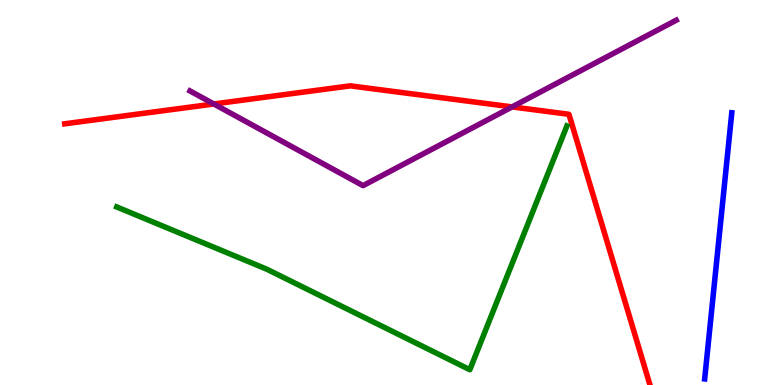[{'lines': ['blue', 'red'], 'intersections': []}, {'lines': ['green', 'red'], 'intersections': []}, {'lines': ['purple', 'red'], 'intersections': [{'x': 2.76, 'y': 7.3}, {'x': 6.61, 'y': 7.22}]}, {'lines': ['blue', 'green'], 'intersections': []}, {'lines': ['blue', 'purple'], 'intersections': []}, {'lines': ['green', 'purple'], 'intersections': []}]